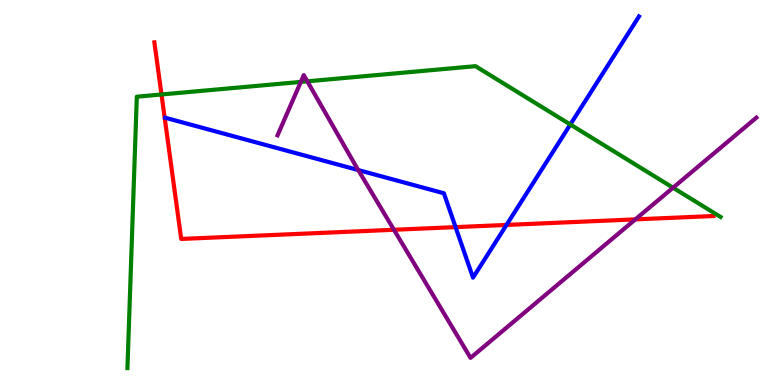[{'lines': ['blue', 'red'], 'intersections': [{'x': 5.88, 'y': 4.1}, {'x': 6.54, 'y': 4.16}]}, {'lines': ['green', 'red'], 'intersections': [{'x': 2.08, 'y': 7.55}]}, {'lines': ['purple', 'red'], 'intersections': [{'x': 5.08, 'y': 4.03}, {'x': 8.2, 'y': 4.3}]}, {'lines': ['blue', 'green'], 'intersections': [{'x': 7.36, 'y': 6.77}]}, {'lines': ['blue', 'purple'], 'intersections': [{'x': 4.62, 'y': 5.58}]}, {'lines': ['green', 'purple'], 'intersections': [{'x': 3.88, 'y': 7.87}, {'x': 3.97, 'y': 7.89}, {'x': 8.68, 'y': 5.12}]}]